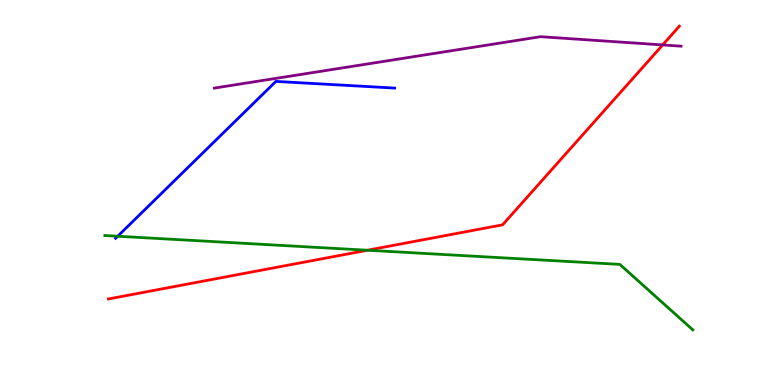[{'lines': ['blue', 'red'], 'intersections': []}, {'lines': ['green', 'red'], 'intersections': [{'x': 4.74, 'y': 3.5}]}, {'lines': ['purple', 'red'], 'intersections': [{'x': 8.55, 'y': 8.83}]}, {'lines': ['blue', 'green'], 'intersections': [{'x': 1.52, 'y': 3.86}]}, {'lines': ['blue', 'purple'], 'intersections': []}, {'lines': ['green', 'purple'], 'intersections': []}]